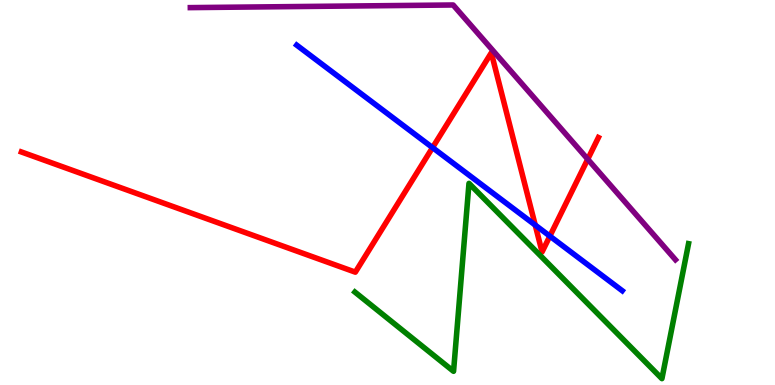[{'lines': ['blue', 'red'], 'intersections': [{'x': 5.58, 'y': 6.17}, {'x': 6.91, 'y': 4.15}, {'x': 7.09, 'y': 3.87}]}, {'lines': ['green', 'red'], 'intersections': []}, {'lines': ['purple', 'red'], 'intersections': [{'x': 7.58, 'y': 5.86}]}, {'lines': ['blue', 'green'], 'intersections': []}, {'lines': ['blue', 'purple'], 'intersections': []}, {'lines': ['green', 'purple'], 'intersections': []}]